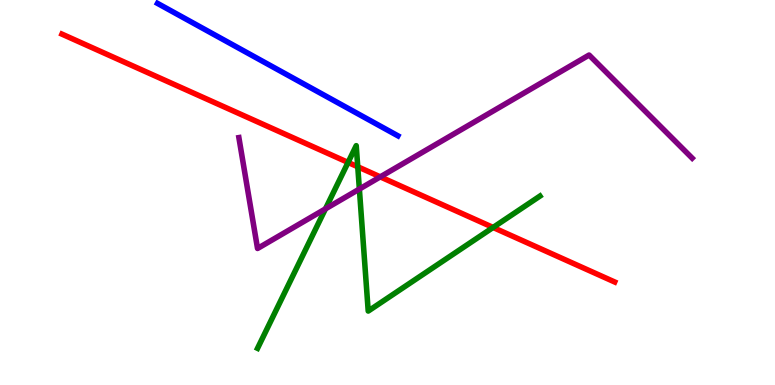[{'lines': ['blue', 'red'], 'intersections': []}, {'lines': ['green', 'red'], 'intersections': [{'x': 4.49, 'y': 5.78}, {'x': 4.62, 'y': 5.67}, {'x': 6.36, 'y': 4.09}]}, {'lines': ['purple', 'red'], 'intersections': [{'x': 4.91, 'y': 5.41}]}, {'lines': ['blue', 'green'], 'intersections': []}, {'lines': ['blue', 'purple'], 'intersections': []}, {'lines': ['green', 'purple'], 'intersections': [{'x': 4.2, 'y': 4.58}, {'x': 4.64, 'y': 5.09}]}]